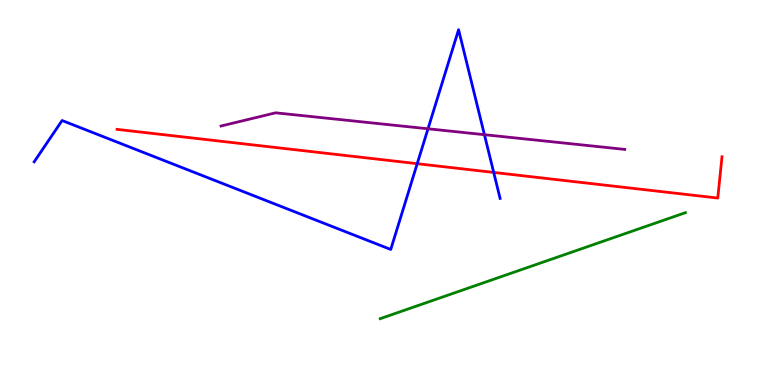[{'lines': ['blue', 'red'], 'intersections': [{'x': 5.38, 'y': 5.75}, {'x': 6.37, 'y': 5.52}]}, {'lines': ['green', 'red'], 'intersections': []}, {'lines': ['purple', 'red'], 'intersections': []}, {'lines': ['blue', 'green'], 'intersections': []}, {'lines': ['blue', 'purple'], 'intersections': [{'x': 5.52, 'y': 6.65}, {'x': 6.25, 'y': 6.5}]}, {'lines': ['green', 'purple'], 'intersections': []}]